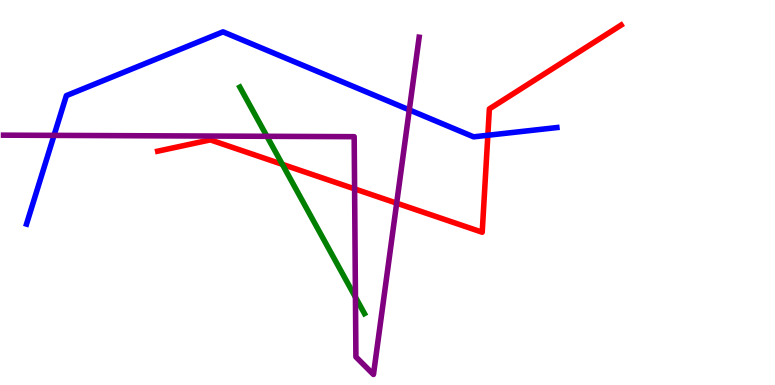[{'lines': ['blue', 'red'], 'intersections': [{'x': 6.29, 'y': 6.49}]}, {'lines': ['green', 'red'], 'intersections': [{'x': 3.64, 'y': 5.73}]}, {'lines': ['purple', 'red'], 'intersections': [{'x': 4.58, 'y': 5.09}, {'x': 5.12, 'y': 4.72}]}, {'lines': ['blue', 'green'], 'intersections': []}, {'lines': ['blue', 'purple'], 'intersections': [{'x': 0.697, 'y': 6.48}, {'x': 5.28, 'y': 7.15}]}, {'lines': ['green', 'purple'], 'intersections': [{'x': 3.44, 'y': 6.46}, {'x': 4.59, 'y': 2.28}]}]